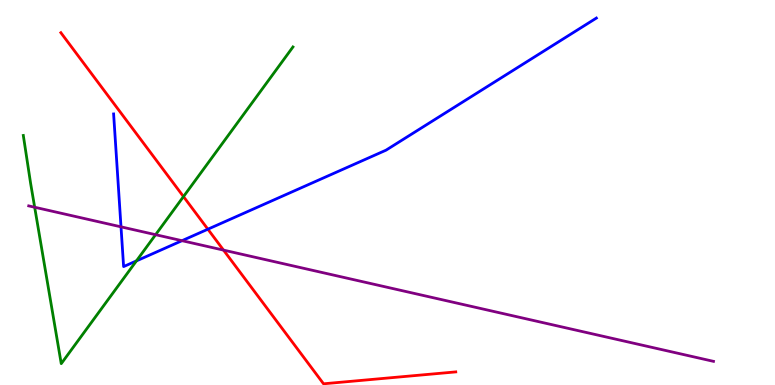[{'lines': ['blue', 'red'], 'intersections': [{'x': 2.68, 'y': 4.05}]}, {'lines': ['green', 'red'], 'intersections': [{'x': 2.37, 'y': 4.89}]}, {'lines': ['purple', 'red'], 'intersections': [{'x': 2.88, 'y': 3.5}]}, {'lines': ['blue', 'green'], 'intersections': [{'x': 1.76, 'y': 3.22}]}, {'lines': ['blue', 'purple'], 'intersections': [{'x': 1.56, 'y': 4.11}, {'x': 2.35, 'y': 3.75}]}, {'lines': ['green', 'purple'], 'intersections': [{'x': 0.447, 'y': 4.62}, {'x': 2.01, 'y': 3.9}]}]